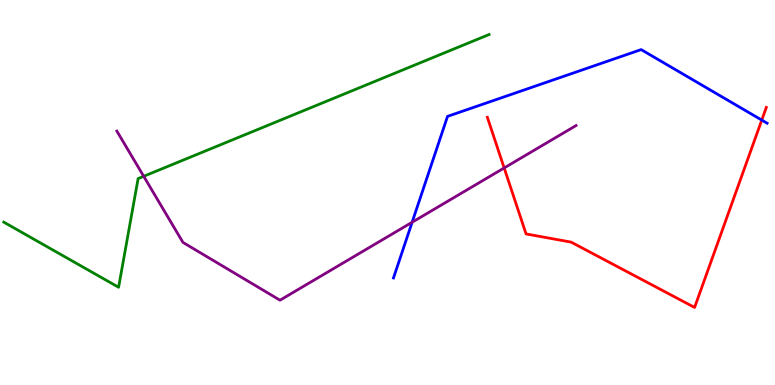[{'lines': ['blue', 'red'], 'intersections': [{'x': 9.83, 'y': 6.88}]}, {'lines': ['green', 'red'], 'intersections': []}, {'lines': ['purple', 'red'], 'intersections': [{'x': 6.51, 'y': 5.64}]}, {'lines': ['blue', 'green'], 'intersections': []}, {'lines': ['blue', 'purple'], 'intersections': [{'x': 5.32, 'y': 4.23}]}, {'lines': ['green', 'purple'], 'intersections': [{'x': 1.85, 'y': 5.42}]}]